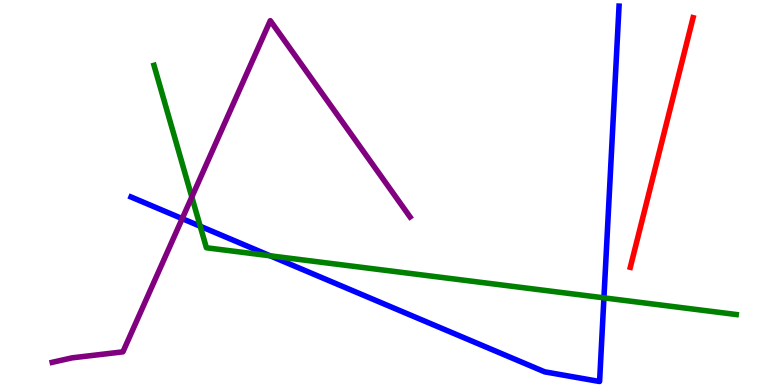[{'lines': ['blue', 'red'], 'intersections': []}, {'lines': ['green', 'red'], 'intersections': []}, {'lines': ['purple', 'red'], 'intersections': []}, {'lines': ['blue', 'green'], 'intersections': [{'x': 2.58, 'y': 4.12}, {'x': 3.49, 'y': 3.36}, {'x': 7.79, 'y': 2.26}]}, {'lines': ['blue', 'purple'], 'intersections': [{'x': 2.35, 'y': 4.32}]}, {'lines': ['green', 'purple'], 'intersections': [{'x': 2.48, 'y': 4.88}]}]